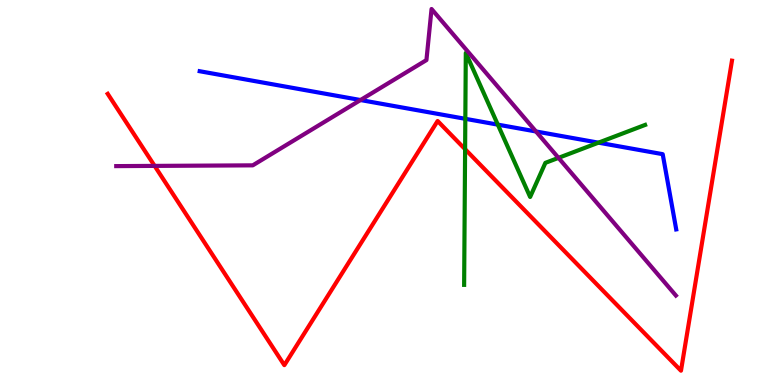[{'lines': ['blue', 'red'], 'intersections': []}, {'lines': ['green', 'red'], 'intersections': [{'x': 6.0, 'y': 6.12}]}, {'lines': ['purple', 'red'], 'intersections': [{'x': 2.0, 'y': 5.69}]}, {'lines': ['blue', 'green'], 'intersections': [{'x': 6.0, 'y': 6.91}, {'x': 6.42, 'y': 6.76}, {'x': 7.72, 'y': 6.29}]}, {'lines': ['blue', 'purple'], 'intersections': [{'x': 4.65, 'y': 7.4}, {'x': 6.92, 'y': 6.59}]}, {'lines': ['green', 'purple'], 'intersections': [{'x': 7.21, 'y': 5.9}]}]